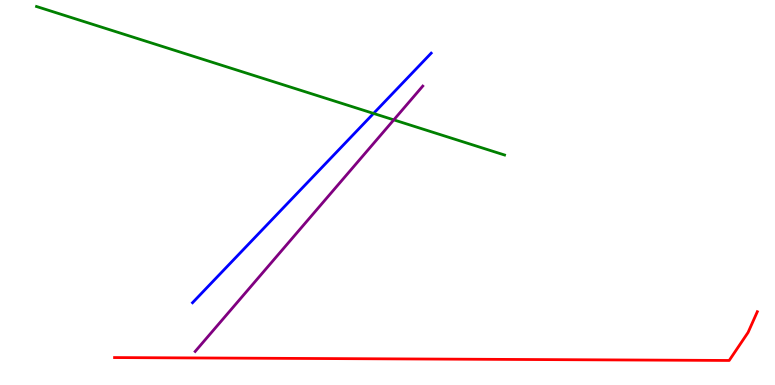[{'lines': ['blue', 'red'], 'intersections': []}, {'lines': ['green', 'red'], 'intersections': []}, {'lines': ['purple', 'red'], 'intersections': []}, {'lines': ['blue', 'green'], 'intersections': [{'x': 4.82, 'y': 7.05}]}, {'lines': ['blue', 'purple'], 'intersections': []}, {'lines': ['green', 'purple'], 'intersections': [{'x': 5.08, 'y': 6.89}]}]